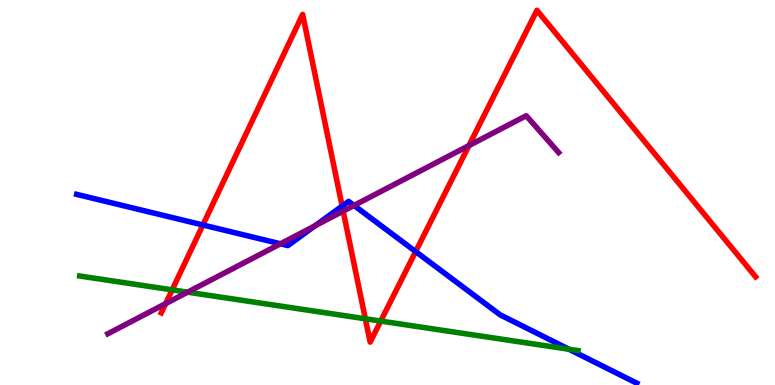[{'lines': ['blue', 'red'], 'intersections': [{'x': 2.62, 'y': 4.16}, {'x': 4.41, 'y': 4.65}, {'x': 5.36, 'y': 3.47}]}, {'lines': ['green', 'red'], 'intersections': [{'x': 2.22, 'y': 2.47}, {'x': 4.71, 'y': 1.72}, {'x': 4.91, 'y': 1.66}]}, {'lines': ['purple', 'red'], 'intersections': [{'x': 2.14, 'y': 2.11}, {'x': 4.43, 'y': 4.52}, {'x': 6.05, 'y': 6.22}]}, {'lines': ['blue', 'green'], 'intersections': [{'x': 7.34, 'y': 0.929}]}, {'lines': ['blue', 'purple'], 'intersections': [{'x': 3.62, 'y': 3.67}, {'x': 4.07, 'y': 4.14}, {'x': 4.57, 'y': 4.66}]}, {'lines': ['green', 'purple'], 'intersections': [{'x': 2.42, 'y': 2.41}]}]